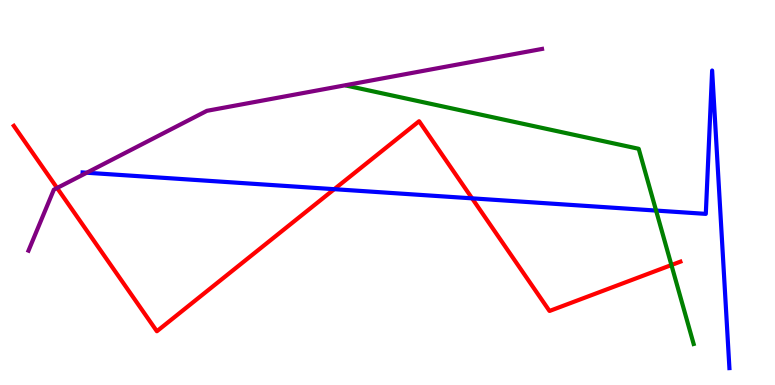[{'lines': ['blue', 'red'], 'intersections': [{'x': 4.31, 'y': 5.09}, {'x': 6.09, 'y': 4.85}]}, {'lines': ['green', 'red'], 'intersections': [{'x': 8.66, 'y': 3.12}]}, {'lines': ['purple', 'red'], 'intersections': [{'x': 0.737, 'y': 5.12}]}, {'lines': ['blue', 'green'], 'intersections': [{'x': 8.47, 'y': 4.53}]}, {'lines': ['blue', 'purple'], 'intersections': [{'x': 1.12, 'y': 5.51}]}, {'lines': ['green', 'purple'], 'intersections': []}]